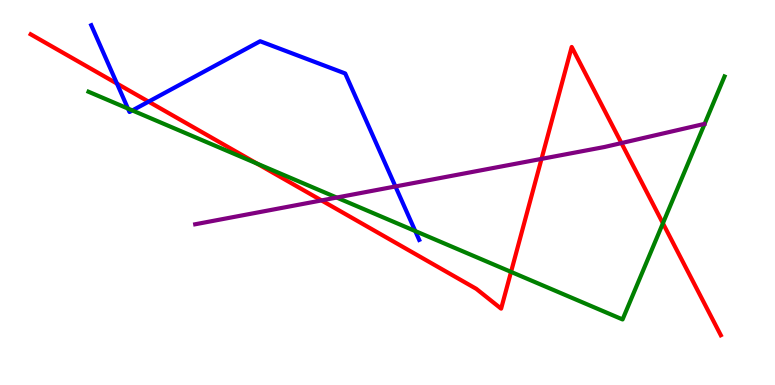[{'lines': ['blue', 'red'], 'intersections': [{'x': 1.51, 'y': 7.83}, {'x': 1.92, 'y': 7.36}]}, {'lines': ['green', 'red'], 'intersections': [{'x': 3.32, 'y': 5.75}, {'x': 6.59, 'y': 2.94}, {'x': 8.55, 'y': 4.2}]}, {'lines': ['purple', 'red'], 'intersections': [{'x': 4.15, 'y': 4.79}, {'x': 6.99, 'y': 5.87}, {'x': 8.02, 'y': 6.28}]}, {'lines': ['blue', 'green'], 'intersections': [{'x': 1.65, 'y': 7.18}, {'x': 1.71, 'y': 7.13}, {'x': 5.36, 'y': 4.0}]}, {'lines': ['blue', 'purple'], 'intersections': [{'x': 5.1, 'y': 5.16}]}, {'lines': ['green', 'purple'], 'intersections': [{'x': 4.34, 'y': 4.87}]}]